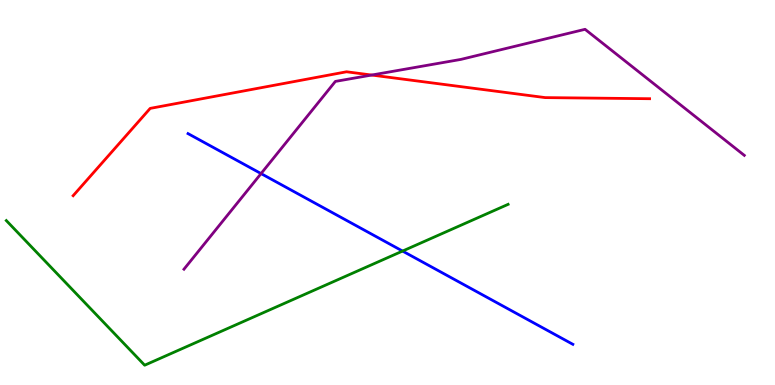[{'lines': ['blue', 'red'], 'intersections': []}, {'lines': ['green', 'red'], 'intersections': []}, {'lines': ['purple', 'red'], 'intersections': [{'x': 4.8, 'y': 8.05}]}, {'lines': ['blue', 'green'], 'intersections': [{'x': 5.19, 'y': 3.48}]}, {'lines': ['blue', 'purple'], 'intersections': [{'x': 3.37, 'y': 5.49}]}, {'lines': ['green', 'purple'], 'intersections': []}]